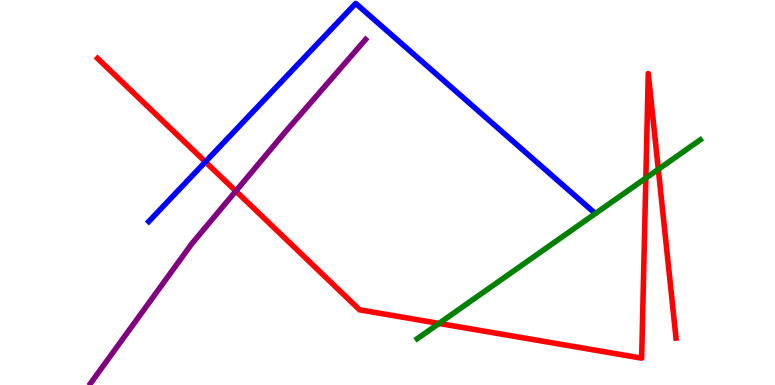[{'lines': ['blue', 'red'], 'intersections': [{'x': 2.65, 'y': 5.8}]}, {'lines': ['green', 'red'], 'intersections': [{'x': 5.66, 'y': 1.6}, {'x': 8.33, 'y': 5.37}, {'x': 8.49, 'y': 5.6}]}, {'lines': ['purple', 'red'], 'intersections': [{'x': 3.04, 'y': 5.04}]}, {'lines': ['blue', 'green'], 'intersections': []}, {'lines': ['blue', 'purple'], 'intersections': []}, {'lines': ['green', 'purple'], 'intersections': []}]